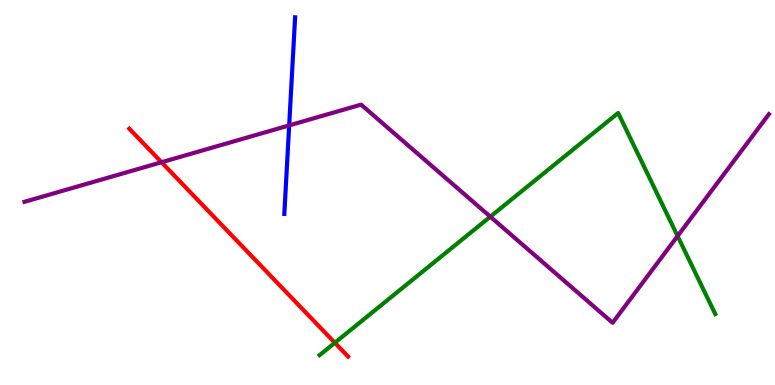[{'lines': ['blue', 'red'], 'intersections': []}, {'lines': ['green', 'red'], 'intersections': [{'x': 4.32, 'y': 1.1}]}, {'lines': ['purple', 'red'], 'intersections': [{'x': 2.08, 'y': 5.79}]}, {'lines': ['blue', 'green'], 'intersections': []}, {'lines': ['blue', 'purple'], 'intersections': [{'x': 3.73, 'y': 6.74}]}, {'lines': ['green', 'purple'], 'intersections': [{'x': 6.33, 'y': 4.37}, {'x': 8.74, 'y': 3.87}]}]